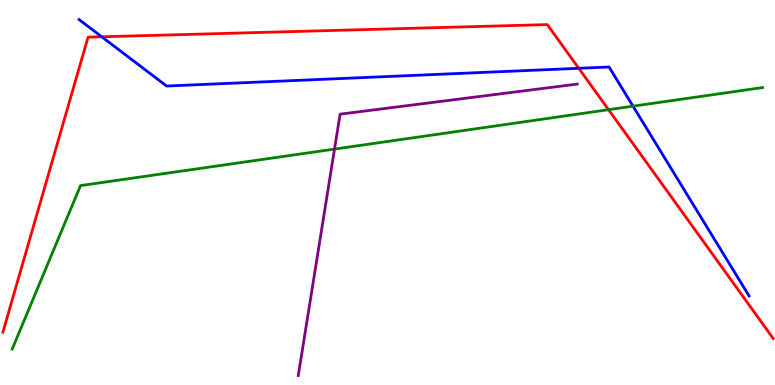[{'lines': ['blue', 'red'], 'intersections': [{'x': 1.31, 'y': 9.04}, {'x': 7.47, 'y': 8.23}]}, {'lines': ['green', 'red'], 'intersections': [{'x': 7.85, 'y': 7.15}]}, {'lines': ['purple', 'red'], 'intersections': []}, {'lines': ['blue', 'green'], 'intersections': [{'x': 8.17, 'y': 7.24}]}, {'lines': ['blue', 'purple'], 'intersections': []}, {'lines': ['green', 'purple'], 'intersections': [{'x': 4.32, 'y': 6.13}]}]